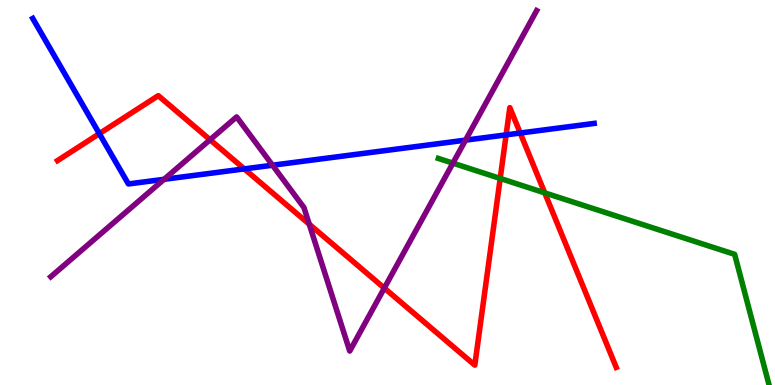[{'lines': ['blue', 'red'], 'intersections': [{'x': 1.28, 'y': 6.53}, {'x': 3.15, 'y': 5.61}, {'x': 6.53, 'y': 6.5}, {'x': 6.71, 'y': 6.54}]}, {'lines': ['green', 'red'], 'intersections': [{'x': 6.45, 'y': 5.36}, {'x': 7.03, 'y': 4.99}]}, {'lines': ['purple', 'red'], 'intersections': [{'x': 2.71, 'y': 6.37}, {'x': 3.99, 'y': 4.18}, {'x': 4.96, 'y': 2.52}]}, {'lines': ['blue', 'green'], 'intersections': []}, {'lines': ['blue', 'purple'], 'intersections': [{'x': 2.12, 'y': 5.34}, {'x': 3.52, 'y': 5.71}, {'x': 6.01, 'y': 6.36}]}, {'lines': ['green', 'purple'], 'intersections': [{'x': 5.84, 'y': 5.76}]}]